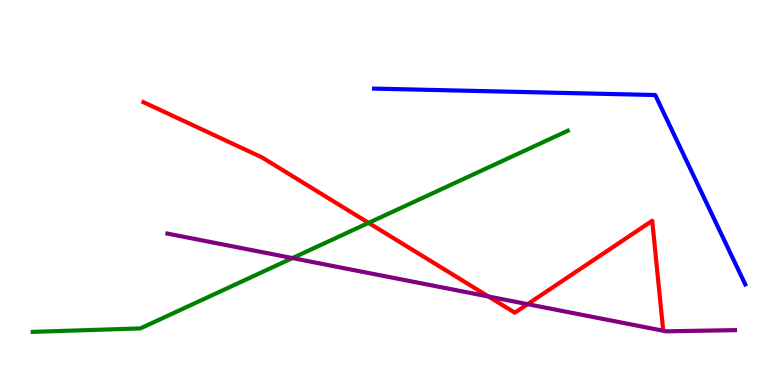[{'lines': ['blue', 'red'], 'intersections': []}, {'lines': ['green', 'red'], 'intersections': [{'x': 4.76, 'y': 4.21}]}, {'lines': ['purple', 'red'], 'intersections': [{'x': 6.3, 'y': 2.3}, {'x': 6.81, 'y': 2.1}]}, {'lines': ['blue', 'green'], 'intersections': []}, {'lines': ['blue', 'purple'], 'intersections': []}, {'lines': ['green', 'purple'], 'intersections': [{'x': 3.77, 'y': 3.3}]}]